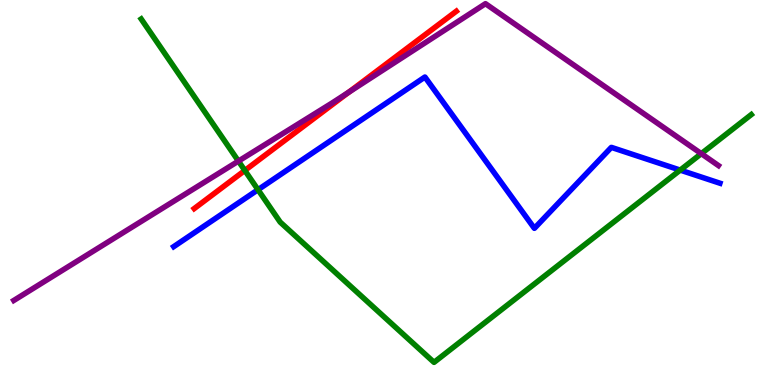[{'lines': ['blue', 'red'], 'intersections': []}, {'lines': ['green', 'red'], 'intersections': [{'x': 3.16, 'y': 5.57}]}, {'lines': ['purple', 'red'], 'intersections': [{'x': 4.5, 'y': 7.61}]}, {'lines': ['blue', 'green'], 'intersections': [{'x': 3.33, 'y': 5.07}, {'x': 8.78, 'y': 5.58}]}, {'lines': ['blue', 'purple'], 'intersections': []}, {'lines': ['green', 'purple'], 'intersections': [{'x': 3.08, 'y': 5.82}, {'x': 9.05, 'y': 6.01}]}]